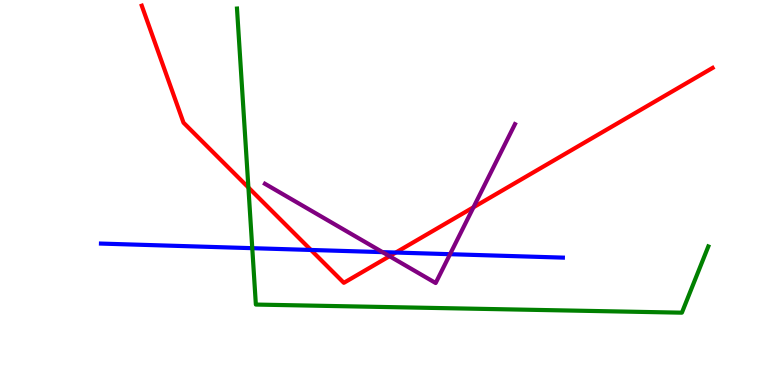[{'lines': ['blue', 'red'], 'intersections': [{'x': 4.01, 'y': 3.51}, {'x': 5.11, 'y': 3.44}]}, {'lines': ['green', 'red'], 'intersections': [{'x': 3.21, 'y': 5.13}]}, {'lines': ['purple', 'red'], 'intersections': [{'x': 5.03, 'y': 3.35}, {'x': 6.11, 'y': 4.62}]}, {'lines': ['blue', 'green'], 'intersections': [{'x': 3.26, 'y': 3.55}]}, {'lines': ['blue', 'purple'], 'intersections': [{'x': 4.94, 'y': 3.45}, {'x': 5.81, 'y': 3.4}]}, {'lines': ['green', 'purple'], 'intersections': []}]